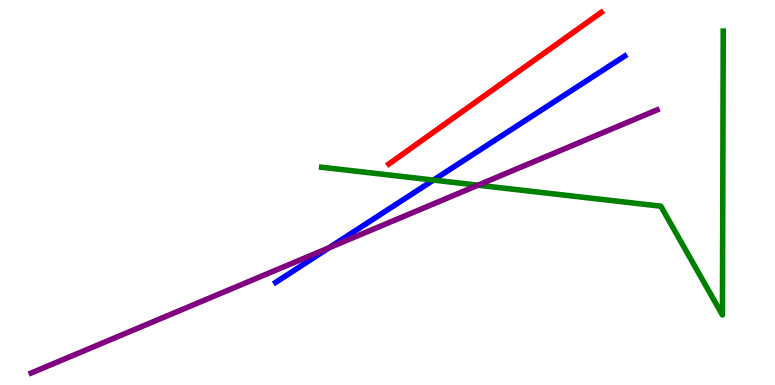[{'lines': ['blue', 'red'], 'intersections': []}, {'lines': ['green', 'red'], 'intersections': []}, {'lines': ['purple', 'red'], 'intersections': []}, {'lines': ['blue', 'green'], 'intersections': [{'x': 5.59, 'y': 5.32}]}, {'lines': ['blue', 'purple'], 'intersections': [{'x': 4.24, 'y': 3.56}]}, {'lines': ['green', 'purple'], 'intersections': [{'x': 6.17, 'y': 5.19}]}]